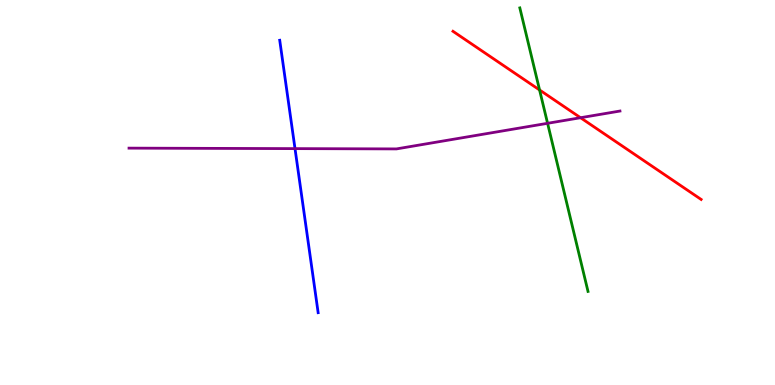[{'lines': ['blue', 'red'], 'intersections': []}, {'lines': ['green', 'red'], 'intersections': [{'x': 6.96, 'y': 7.66}]}, {'lines': ['purple', 'red'], 'intersections': [{'x': 7.49, 'y': 6.94}]}, {'lines': ['blue', 'green'], 'intersections': []}, {'lines': ['blue', 'purple'], 'intersections': [{'x': 3.81, 'y': 6.14}]}, {'lines': ['green', 'purple'], 'intersections': [{'x': 7.07, 'y': 6.8}]}]